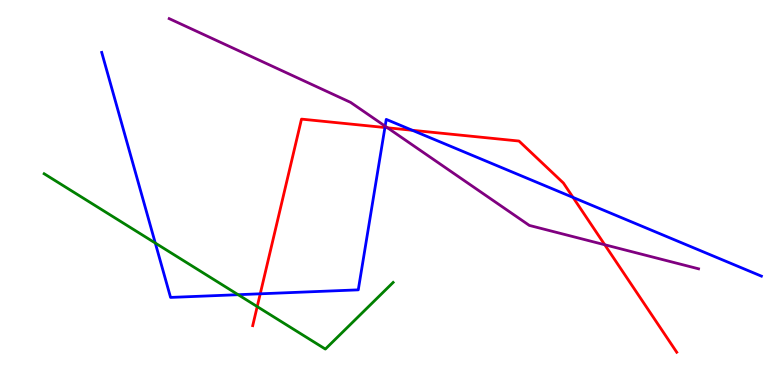[{'lines': ['blue', 'red'], 'intersections': [{'x': 3.36, 'y': 2.37}, {'x': 4.97, 'y': 6.69}, {'x': 5.32, 'y': 6.62}, {'x': 7.39, 'y': 4.87}]}, {'lines': ['green', 'red'], 'intersections': [{'x': 3.32, 'y': 2.04}]}, {'lines': ['purple', 'red'], 'intersections': [{'x': 5.0, 'y': 6.68}, {'x': 7.8, 'y': 3.64}]}, {'lines': ['blue', 'green'], 'intersections': [{'x': 2.0, 'y': 3.69}, {'x': 3.07, 'y': 2.35}]}, {'lines': ['blue', 'purple'], 'intersections': [{'x': 4.97, 'y': 6.72}]}, {'lines': ['green', 'purple'], 'intersections': []}]